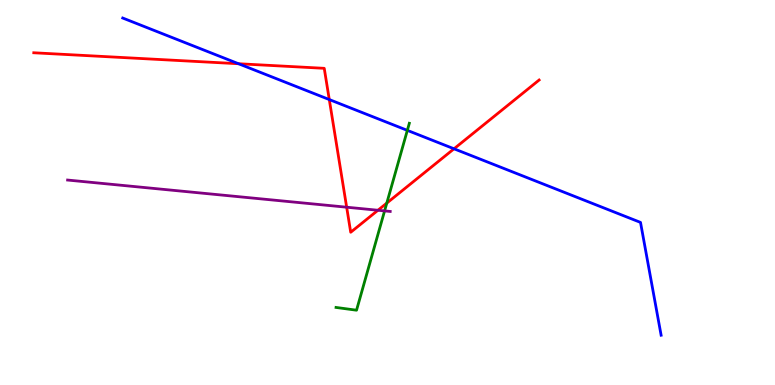[{'lines': ['blue', 'red'], 'intersections': [{'x': 3.08, 'y': 8.34}, {'x': 4.25, 'y': 7.41}, {'x': 5.86, 'y': 6.14}]}, {'lines': ['green', 'red'], 'intersections': [{'x': 4.99, 'y': 4.72}]}, {'lines': ['purple', 'red'], 'intersections': [{'x': 4.47, 'y': 4.62}, {'x': 4.88, 'y': 4.54}]}, {'lines': ['blue', 'green'], 'intersections': [{'x': 5.26, 'y': 6.61}]}, {'lines': ['blue', 'purple'], 'intersections': []}, {'lines': ['green', 'purple'], 'intersections': [{'x': 4.96, 'y': 4.52}]}]